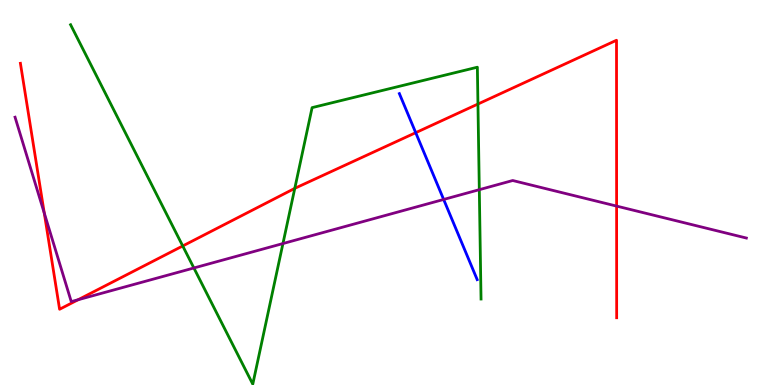[{'lines': ['blue', 'red'], 'intersections': [{'x': 5.36, 'y': 6.55}]}, {'lines': ['green', 'red'], 'intersections': [{'x': 2.36, 'y': 3.61}, {'x': 3.8, 'y': 5.11}, {'x': 6.17, 'y': 7.3}]}, {'lines': ['purple', 'red'], 'intersections': [{'x': 0.571, 'y': 4.47}, {'x': 1.01, 'y': 2.21}, {'x': 7.96, 'y': 4.65}]}, {'lines': ['blue', 'green'], 'intersections': []}, {'lines': ['blue', 'purple'], 'intersections': [{'x': 5.72, 'y': 4.82}]}, {'lines': ['green', 'purple'], 'intersections': [{'x': 2.5, 'y': 3.04}, {'x': 3.65, 'y': 3.67}, {'x': 6.18, 'y': 5.07}]}]